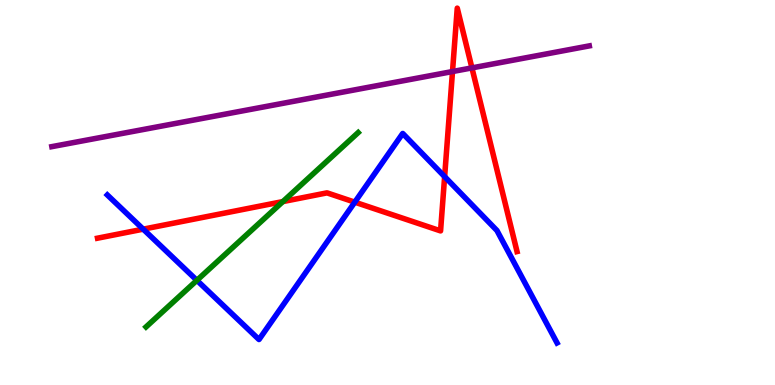[{'lines': ['blue', 'red'], 'intersections': [{'x': 1.85, 'y': 4.05}, {'x': 4.58, 'y': 4.75}, {'x': 5.74, 'y': 5.41}]}, {'lines': ['green', 'red'], 'intersections': [{'x': 3.65, 'y': 4.76}]}, {'lines': ['purple', 'red'], 'intersections': [{'x': 5.84, 'y': 8.14}, {'x': 6.09, 'y': 8.24}]}, {'lines': ['blue', 'green'], 'intersections': [{'x': 2.54, 'y': 2.72}]}, {'lines': ['blue', 'purple'], 'intersections': []}, {'lines': ['green', 'purple'], 'intersections': []}]